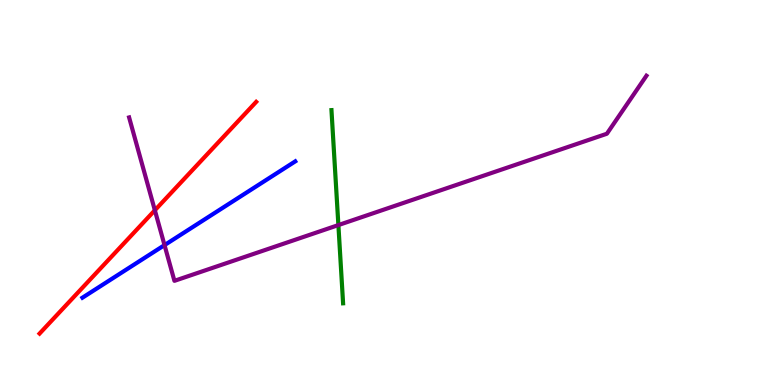[{'lines': ['blue', 'red'], 'intersections': []}, {'lines': ['green', 'red'], 'intersections': []}, {'lines': ['purple', 'red'], 'intersections': [{'x': 2.0, 'y': 4.54}]}, {'lines': ['blue', 'green'], 'intersections': []}, {'lines': ['blue', 'purple'], 'intersections': [{'x': 2.12, 'y': 3.63}]}, {'lines': ['green', 'purple'], 'intersections': [{'x': 4.37, 'y': 4.15}]}]